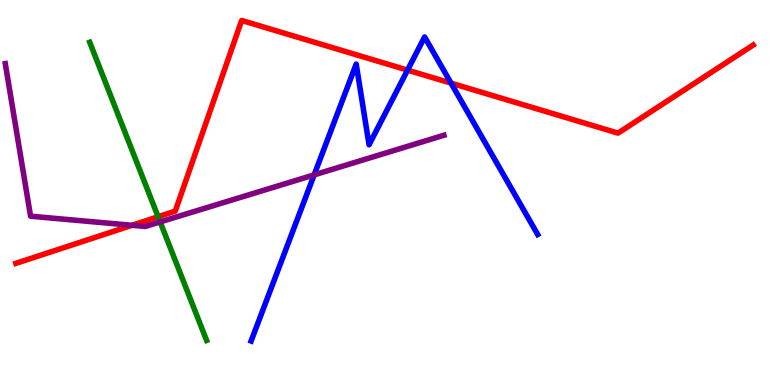[{'lines': ['blue', 'red'], 'intersections': [{'x': 5.26, 'y': 8.18}, {'x': 5.82, 'y': 7.84}]}, {'lines': ['green', 'red'], 'intersections': [{'x': 2.04, 'y': 4.37}]}, {'lines': ['purple', 'red'], 'intersections': [{'x': 1.7, 'y': 4.15}]}, {'lines': ['blue', 'green'], 'intersections': []}, {'lines': ['blue', 'purple'], 'intersections': [{'x': 4.05, 'y': 5.46}]}, {'lines': ['green', 'purple'], 'intersections': [{'x': 2.07, 'y': 4.24}]}]